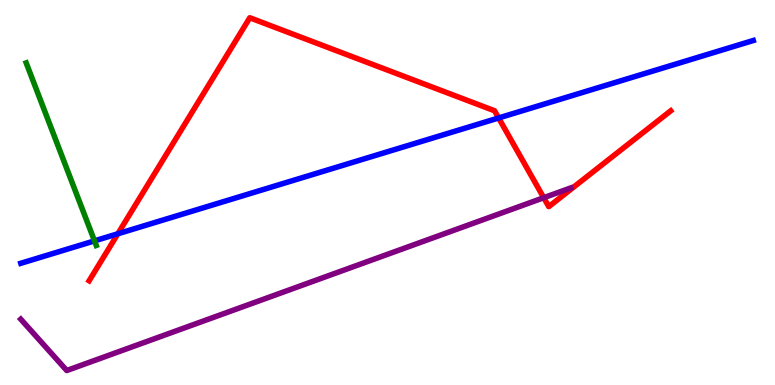[{'lines': ['blue', 'red'], 'intersections': [{'x': 1.52, 'y': 3.93}, {'x': 6.43, 'y': 6.94}]}, {'lines': ['green', 'red'], 'intersections': []}, {'lines': ['purple', 'red'], 'intersections': [{'x': 7.02, 'y': 4.86}]}, {'lines': ['blue', 'green'], 'intersections': [{'x': 1.22, 'y': 3.74}]}, {'lines': ['blue', 'purple'], 'intersections': []}, {'lines': ['green', 'purple'], 'intersections': []}]